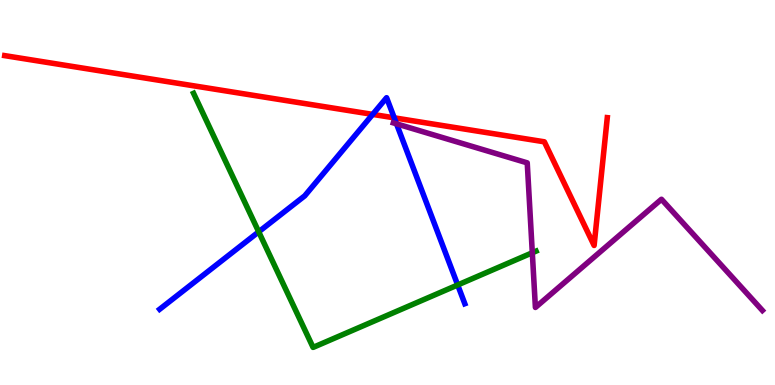[{'lines': ['blue', 'red'], 'intersections': [{'x': 4.81, 'y': 7.03}, {'x': 5.09, 'y': 6.94}]}, {'lines': ['green', 'red'], 'intersections': []}, {'lines': ['purple', 'red'], 'intersections': []}, {'lines': ['blue', 'green'], 'intersections': [{'x': 3.34, 'y': 3.98}, {'x': 5.91, 'y': 2.6}]}, {'lines': ['blue', 'purple'], 'intersections': [{'x': 5.12, 'y': 6.78}]}, {'lines': ['green', 'purple'], 'intersections': [{'x': 6.87, 'y': 3.43}]}]